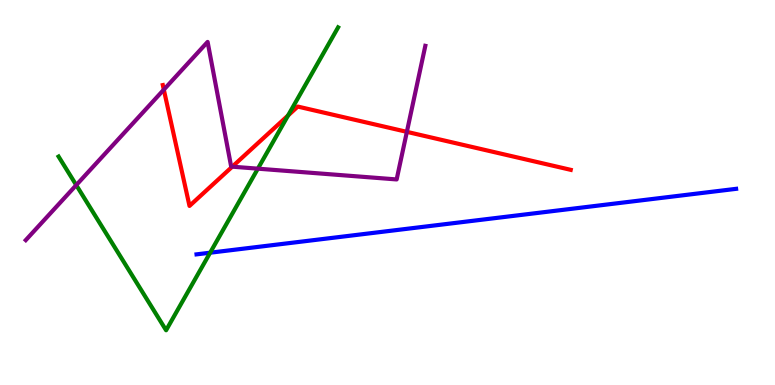[{'lines': ['blue', 'red'], 'intersections': []}, {'lines': ['green', 'red'], 'intersections': [{'x': 3.72, 'y': 7.0}]}, {'lines': ['purple', 'red'], 'intersections': [{'x': 2.11, 'y': 7.67}, {'x': 3.0, 'y': 5.67}, {'x': 5.25, 'y': 6.58}]}, {'lines': ['blue', 'green'], 'intersections': [{'x': 2.71, 'y': 3.44}]}, {'lines': ['blue', 'purple'], 'intersections': []}, {'lines': ['green', 'purple'], 'intersections': [{'x': 0.984, 'y': 5.19}, {'x': 3.33, 'y': 5.62}]}]